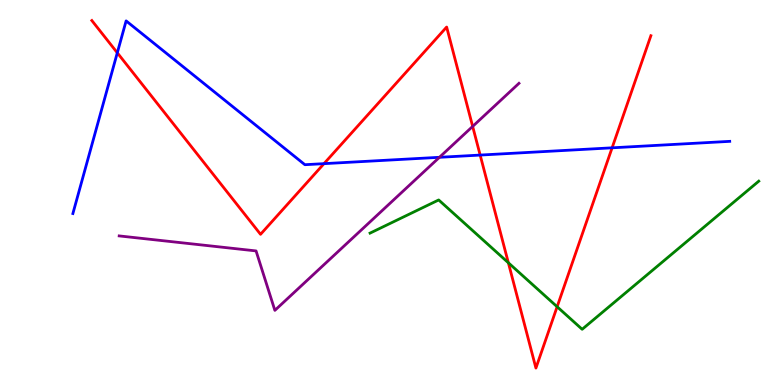[{'lines': ['blue', 'red'], 'intersections': [{'x': 1.51, 'y': 8.63}, {'x': 4.18, 'y': 5.75}, {'x': 6.2, 'y': 5.97}, {'x': 7.9, 'y': 6.16}]}, {'lines': ['green', 'red'], 'intersections': [{'x': 6.56, 'y': 3.17}, {'x': 7.19, 'y': 2.03}]}, {'lines': ['purple', 'red'], 'intersections': [{'x': 6.1, 'y': 6.72}]}, {'lines': ['blue', 'green'], 'intersections': []}, {'lines': ['blue', 'purple'], 'intersections': [{'x': 5.67, 'y': 5.91}]}, {'lines': ['green', 'purple'], 'intersections': []}]